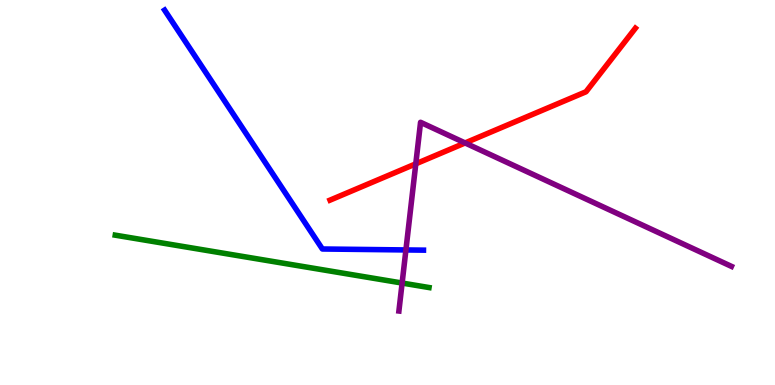[{'lines': ['blue', 'red'], 'intersections': []}, {'lines': ['green', 'red'], 'intersections': []}, {'lines': ['purple', 'red'], 'intersections': [{'x': 5.37, 'y': 5.74}, {'x': 6.0, 'y': 6.29}]}, {'lines': ['blue', 'green'], 'intersections': []}, {'lines': ['blue', 'purple'], 'intersections': [{'x': 5.24, 'y': 3.51}]}, {'lines': ['green', 'purple'], 'intersections': [{'x': 5.19, 'y': 2.65}]}]